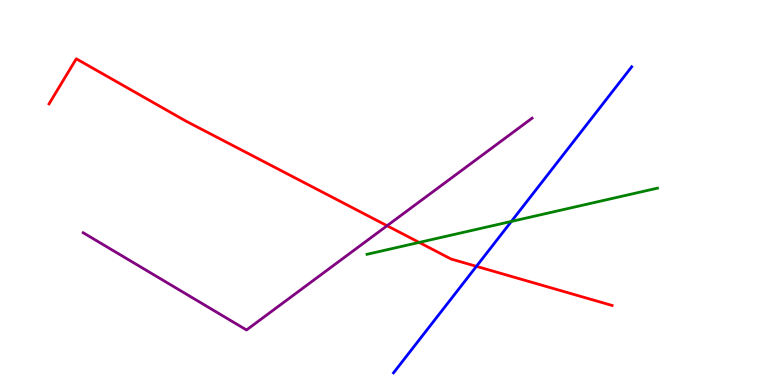[{'lines': ['blue', 'red'], 'intersections': [{'x': 6.15, 'y': 3.08}]}, {'lines': ['green', 'red'], 'intersections': [{'x': 5.41, 'y': 3.7}]}, {'lines': ['purple', 'red'], 'intersections': [{'x': 4.99, 'y': 4.14}]}, {'lines': ['blue', 'green'], 'intersections': [{'x': 6.6, 'y': 4.25}]}, {'lines': ['blue', 'purple'], 'intersections': []}, {'lines': ['green', 'purple'], 'intersections': []}]